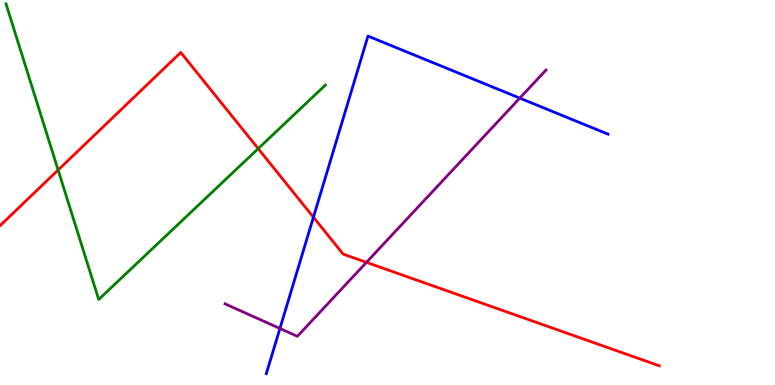[{'lines': ['blue', 'red'], 'intersections': [{'x': 4.04, 'y': 4.36}]}, {'lines': ['green', 'red'], 'intersections': [{'x': 0.75, 'y': 5.58}, {'x': 3.33, 'y': 6.14}]}, {'lines': ['purple', 'red'], 'intersections': [{'x': 4.73, 'y': 3.19}]}, {'lines': ['blue', 'green'], 'intersections': []}, {'lines': ['blue', 'purple'], 'intersections': [{'x': 3.61, 'y': 1.47}, {'x': 6.71, 'y': 7.45}]}, {'lines': ['green', 'purple'], 'intersections': []}]